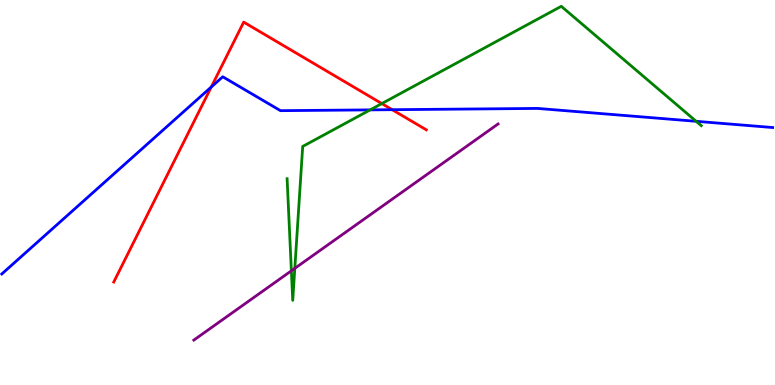[{'lines': ['blue', 'red'], 'intersections': [{'x': 2.73, 'y': 7.74}, {'x': 5.06, 'y': 7.15}]}, {'lines': ['green', 'red'], 'intersections': [{'x': 4.93, 'y': 7.31}]}, {'lines': ['purple', 'red'], 'intersections': []}, {'lines': ['blue', 'green'], 'intersections': [{'x': 4.78, 'y': 7.15}, {'x': 8.98, 'y': 6.85}]}, {'lines': ['blue', 'purple'], 'intersections': []}, {'lines': ['green', 'purple'], 'intersections': [{'x': 3.76, 'y': 2.97}, {'x': 3.8, 'y': 3.03}]}]